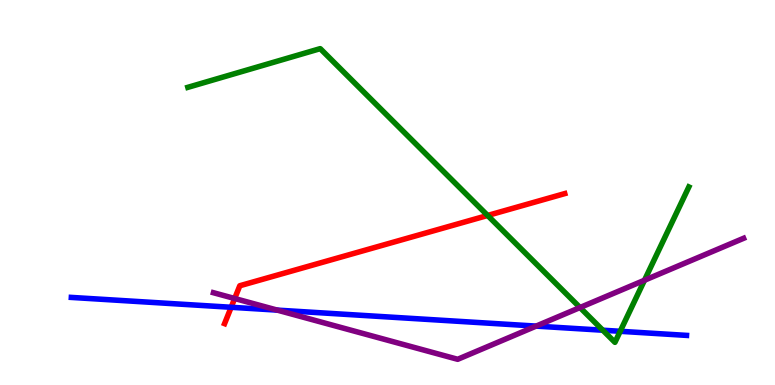[{'lines': ['blue', 'red'], 'intersections': [{'x': 2.98, 'y': 2.02}]}, {'lines': ['green', 'red'], 'intersections': [{'x': 6.29, 'y': 4.4}]}, {'lines': ['purple', 'red'], 'intersections': [{'x': 3.03, 'y': 2.25}]}, {'lines': ['blue', 'green'], 'intersections': [{'x': 7.78, 'y': 1.42}, {'x': 8.0, 'y': 1.39}]}, {'lines': ['blue', 'purple'], 'intersections': [{'x': 3.58, 'y': 1.94}, {'x': 6.92, 'y': 1.53}]}, {'lines': ['green', 'purple'], 'intersections': [{'x': 7.48, 'y': 2.01}, {'x': 8.32, 'y': 2.72}]}]